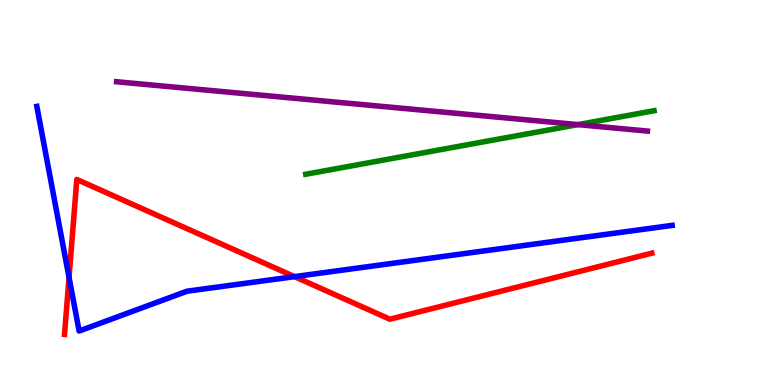[{'lines': ['blue', 'red'], 'intersections': [{'x': 0.891, 'y': 2.79}, {'x': 3.8, 'y': 2.81}]}, {'lines': ['green', 'red'], 'intersections': []}, {'lines': ['purple', 'red'], 'intersections': []}, {'lines': ['blue', 'green'], 'intersections': []}, {'lines': ['blue', 'purple'], 'intersections': []}, {'lines': ['green', 'purple'], 'intersections': [{'x': 7.46, 'y': 6.76}]}]